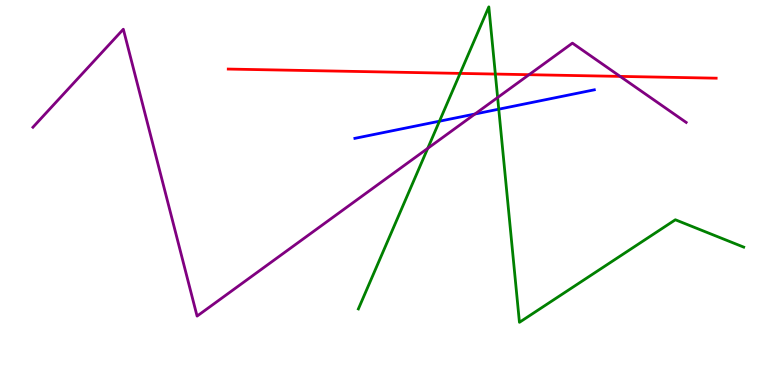[{'lines': ['blue', 'red'], 'intersections': []}, {'lines': ['green', 'red'], 'intersections': [{'x': 5.94, 'y': 8.09}, {'x': 6.39, 'y': 8.08}]}, {'lines': ['purple', 'red'], 'intersections': [{'x': 6.83, 'y': 8.06}, {'x': 8.0, 'y': 8.02}]}, {'lines': ['blue', 'green'], 'intersections': [{'x': 5.67, 'y': 6.85}, {'x': 6.44, 'y': 7.16}]}, {'lines': ['blue', 'purple'], 'intersections': [{'x': 6.13, 'y': 7.04}]}, {'lines': ['green', 'purple'], 'intersections': [{'x': 5.52, 'y': 6.15}, {'x': 6.42, 'y': 7.47}]}]